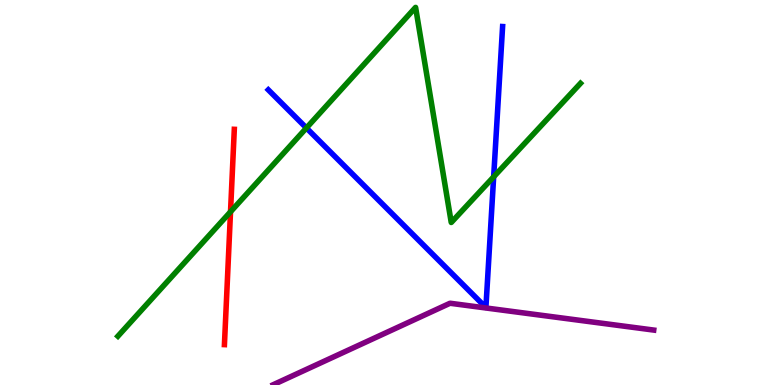[{'lines': ['blue', 'red'], 'intersections': []}, {'lines': ['green', 'red'], 'intersections': [{'x': 2.97, 'y': 4.5}]}, {'lines': ['purple', 'red'], 'intersections': []}, {'lines': ['blue', 'green'], 'intersections': [{'x': 3.95, 'y': 6.68}, {'x': 6.37, 'y': 5.41}]}, {'lines': ['blue', 'purple'], 'intersections': []}, {'lines': ['green', 'purple'], 'intersections': []}]